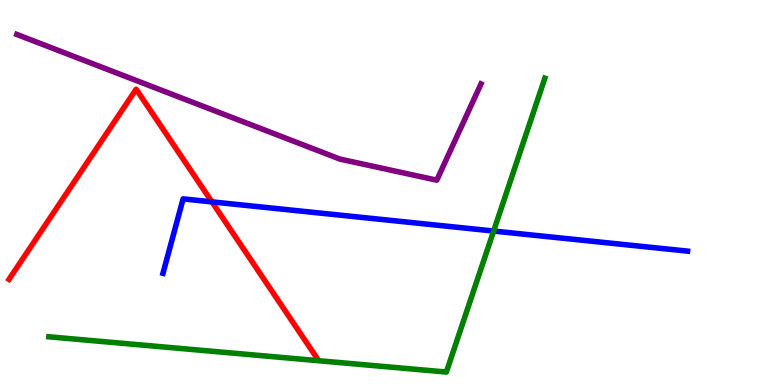[{'lines': ['blue', 'red'], 'intersections': [{'x': 2.73, 'y': 4.76}]}, {'lines': ['green', 'red'], 'intersections': []}, {'lines': ['purple', 'red'], 'intersections': []}, {'lines': ['blue', 'green'], 'intersections': [{'x': 6.37, 'y': 4.0}]}, {'lines': ['blue', 'purple'], 'intersections': []}, {'lines': ['green', 'purple'], 'intersections': []}]